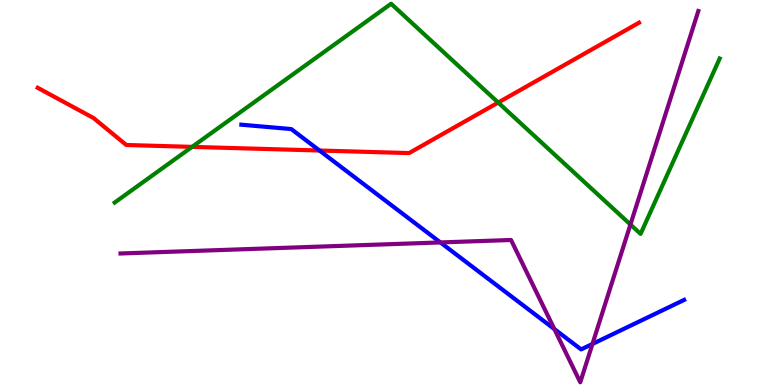[{'lines': ['blue', 'red'], 'intersections': [{'x': 4.12, 'y': 6.09}]}, {'lines': ['green', 'red'], 'intersections': [{'x': 2.48, 'y': 6.19}, {'x': 6.43, 'y': 7.34}]}, {'lines': ['purple', 'red'], 'intersections': []}, {'lines': ['blue', 'green'], 'intersections': []}, {'lines': ['blue', 'purple'], 'intersections': [{'x': 5.68, 'y': 3.7}, {'x': 7.15, 'y': 1.45}, {'x': 7.64, 'y': 1.07}]}, {'lines': ['green', 'purple'], 'intersections': [{'x': 8.13, 'y': 4.17}]}]